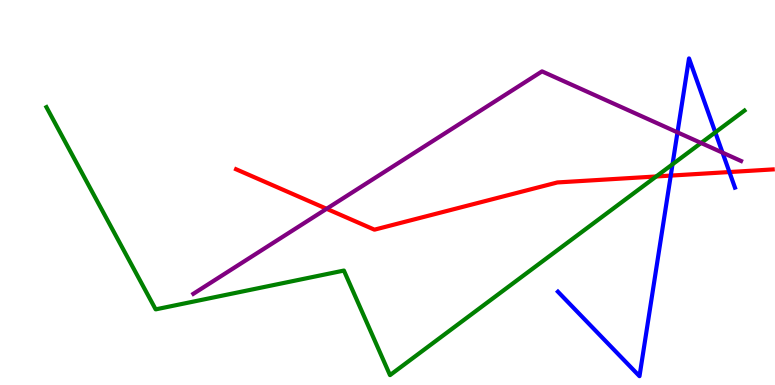[{'lines': ['blue', 'red'], 'intersections': [{'x': 8.65, 'y': 5.44}, {'x': 9.41, 'y': 5.53}]}, {'lines': ['green', 'red'], 'intersections': [{'x': 8.47, 'y': 5.42}]}, {'lines': ['purple', 'red'], 'intersections': [{'x': 4.21, 'y': 4.58}]}, {'lines': ['blue', 'green'], 'intersections': [{'x': 8.68, 'y': 5.73}, {'x': 9.23, 'y': 6.56}]}, {'lines': ['blue', 'purple'], 'intersections': [{'x': 8.74, 'y': 6.56}, {'x': 9.32, 'y': 6.04}]}, {'lines': ['green', 'purple'], 'intersections': [{'x': 9.05, 'y': 6.29}]}]